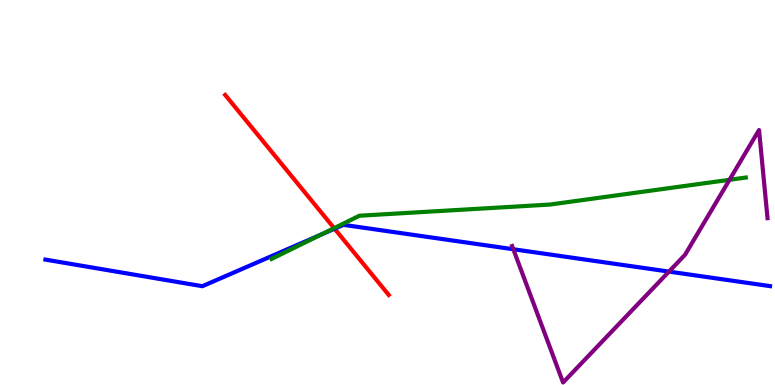[{'lines': ['blue', 'red'], 'intersections': [{'x': 4.32, 'y': 4.06}]}, {'lines': ['green', 'red'], 'intersections': [{'x': 4.31, 'y': 4.07}]}, {'lines': ['purple', 'red'], 'intersections': []}, {'lines': ['blue', 'green'], 'intersections': [{'x': 4.14, 'y': 3.91}]}, {'lines': ['blue', 'purple'], 'intersections': [{'x': 6.62, 'y': 3.53}, {'x': 8.63, 'y': 2.95}]}, {'lines': ['green', 'purple'], 'intersections': [{'x': 9.41, 'y': 5.33}]}]